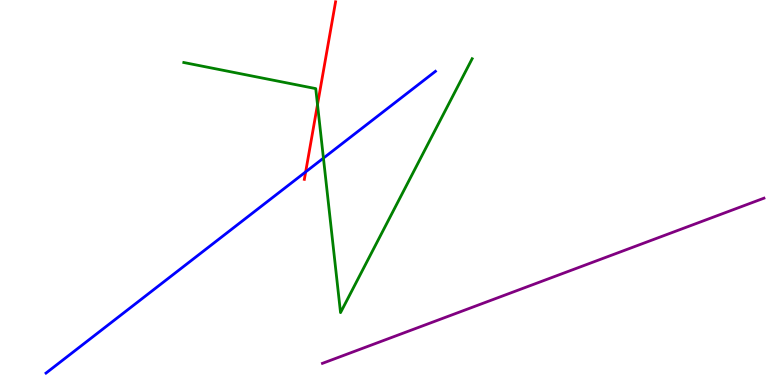[{'lines': ['blue', 'red'], 'intersections': [{'x': 3.94, 'y': 5.54}]}, {'lines': ['green', 'red'], 'intersections': [{'x': 4.1, 'y': 7.28}]}, {'lines': ['purple', 'red'], 'intersections': []}, {'lines': ['blue', 'green'], 'intersections': [{'x': 4.17, 'y': 5.89}]}, {'lines': ['blue', 'purple'], 'intersections': []}, {'lines': ['green', 'purple'], 'intersections': []}]